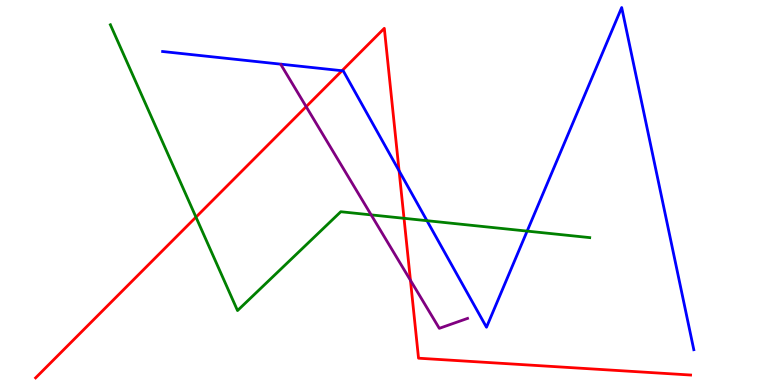[{'lines': ['blue', 'red'], 'intersections': [{'x': 4.41, 'y': 8.16}, {'x': 5.15, 'y': 5.56}]}, {'lines': ['green', 'red'], 'intersections': [{'x': 2.53, 'y': 4.36}, {'x': 5.21, 'y': 4.33}]}, {'lines': ['purple', 'red'], 'intersections': [{'x': 3.95, 'y': 7.23}, {'x': 5.3, 'y': 2.72}]}, {'lines': ['blue', 'green'], 'intersections': [{'x': 5.51, 'y': 4.27}, {'x': 6.8, 'y': 4.0}]}, {'lines': ['blue', 'purple'], 'intersections': []}, {'lines': ['green', 'purple'], 'intersections': [{'x': 4.79, 'y': 4.42}]}]